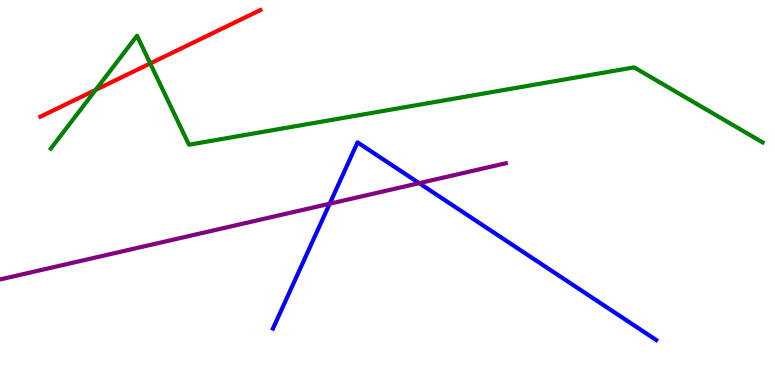[{'lines': ['blue', 'red'], 'intersections': []}, {'lines': ['green', 'red'], 'intersections': [{'x': 1.23, 'y': 7.67}, {'x': 1.94, 'y': 8.35}]}, {'lines': ['purple', 'red'], 'intersections': []}, {'lines': ['blue', 'green'], 'intersections': []}, {'lines': ['blue', 'purple'], 'intersections': [{'x': 4.25, 'y': 4.71}, {'x': 5.41, 'y': 5.24}]}, {'lines': ['green', 'purple'], 'intersections': []}]